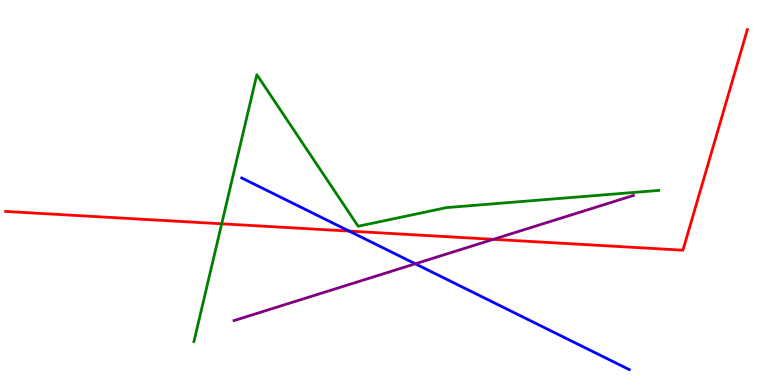[{'lines': ['blue', 'red'], 'intersections': [{'x': 4.51, 'y': 4.0}]}, {'lines': ['green', 'red'], 'intersections': [{'x': 2.86, 'y': 4.19}]}, {'lines': ['purple', 'red'], 'intersections': [{'x': 6.37, 'y': 3.78}]}, {'lines': ['blue', 'green'], 'intersections': []}, {'lines': ['blue', 'purple'], 'intersections': [{'x': 5.36, 'y': 3.15}]}, {'lines': ['green', 'purple'], 'intersections': []}]